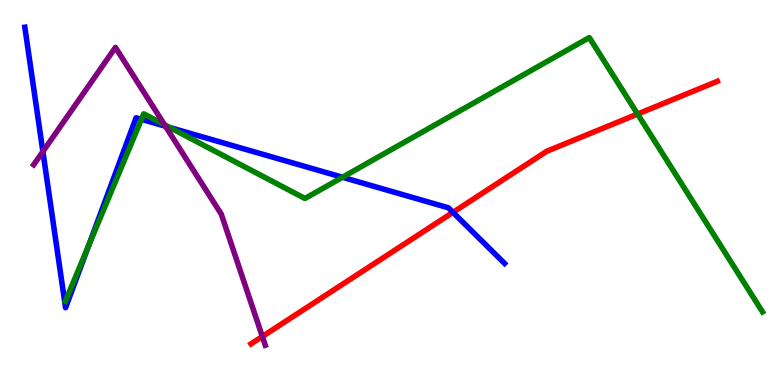[{'lines': ['blue', 'red'], 'intersections': [{'x': 5.84, 'y': 4.48}]}, {'lines': ['green', 'red'], 'intersections': [{'x': 8.23, 'y': 7.04}]}, {'lines': ['purple', 'red'], 'intersections': [{'x': 3.39, 'y': 1.26}]}, {'lines': ['blue', 'green'], 'intersections': [{'x': 1.14, 'y': 3.61}, {'x': 1.83, 'y': 6.9}, {'x': 2.19, 'y': 6.69}, {'x': 4.42, 'y': 5.4}]}, {'lines': ['blue', 'purple'], 'intersections': [{'x': 0.553, 'y': 6.06}, {'x': 2.14, 'y': 6.72}]}, {'lines': ['green', 'purple'], 'intersections': [{'x': 2.12, 'y': 6.76}]}]